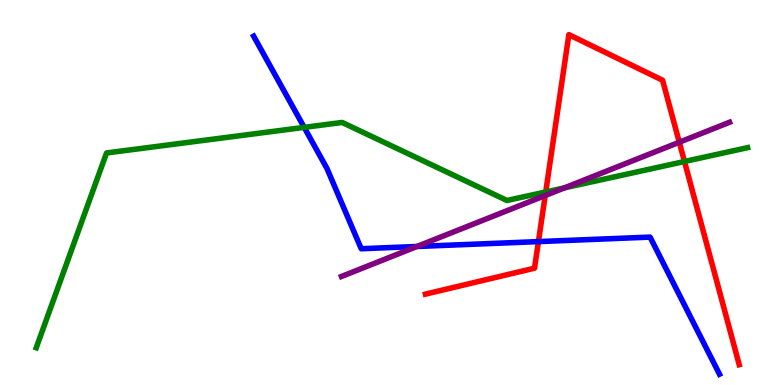[{'lines': ['blue', 'red'], 'intersections': [{'x': 6.95, 'y': 3.72}]}, {'lines': ['green', 'red'], 'intersections': [{'x': 7.04, 'y': 5.01}, {'x': 8.83, 'y': 5.81}]}, {'lines': ['purple', 'red'], 'intersections': [{'x': 7.03, 'y': 4.92}, {'x': 8.76, 'y': 6.31}]}, {'lines': ['blue', 'green'], 'intersections': [{'x': 3.93, 'y': 6.69}]}, {'lines': ['blue', 'purple'], 'intersections': [{'x': 5.38, 'y': 3.6}]}, {'lines': ['green', 'purple'], 'intersections': [{'x': 7.28, 'y': 5.12}]}]